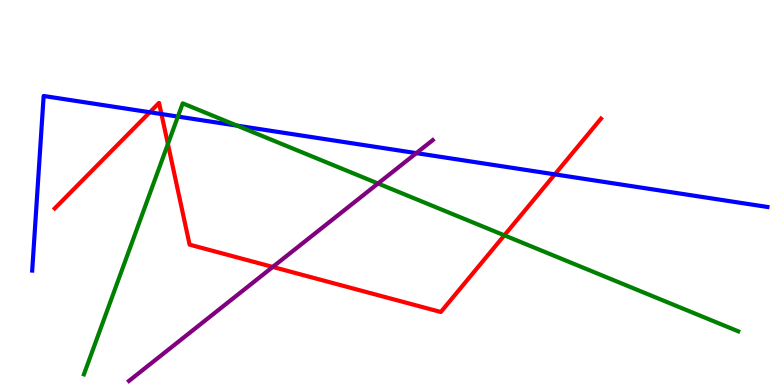[{'lines': ['blue', 'red'], 'intersections': [{'x': 1.93, 'y': 7.08}, {'x': 2.08, 'y': 7.04}, {'x': 7.16, 'y': 5.47}]}, {'lines': ['green', 'red'], 'intersections': [{'x': 2.17, 'y': 6.26}, {'x': 6.51, 'y': 3.89}]}, {'lines': ['purple', 'red'], 'intersections': [{'x': 3.52, 'y': 3.07}]}, {'lines': ['blue', 'green'], 'intersections': [{'x': 2.3, 'y': 6.97}, {'x': 3.06, 'y': 6.74}]}, {'lines': ['blue', 'purple'], 'intersections': [{'x': 5.37, 'y': 6.02}]}, {'lines': ['green', 'purple'], 'intersections': [{'x': 4.88, 'y': 5.23}]}]